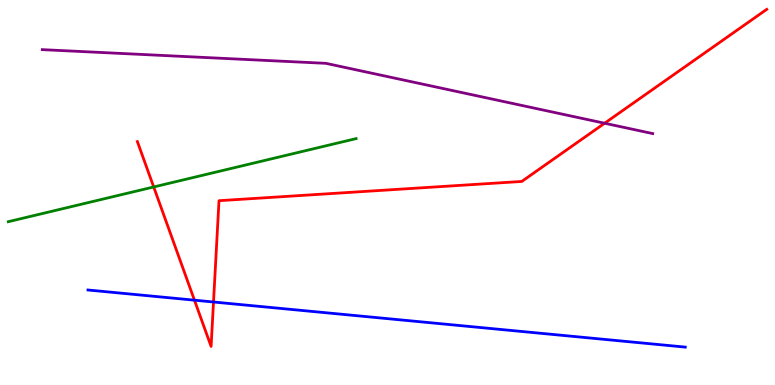[{'lines': ['blue', 'red'], 'intersections': [{'x': 2.51, 'y': 2.2}, {'x': 2.75, 'y': 2.16}]}, {'lines': ['green', 'red'], 'intersections': [{'x': 1.98, 'y': 5.14}]}, {'lines': ['purple', 'red'], 'intersections': [{'x': 7.8, 'y': 6.8}]}, {'lines': ['blue', 'green'], 'intersections': []}, {'lines': ['blue', 'purple'], 'intersections': []}, {'lines': ['green', 'purple'], 'intersections': []}]